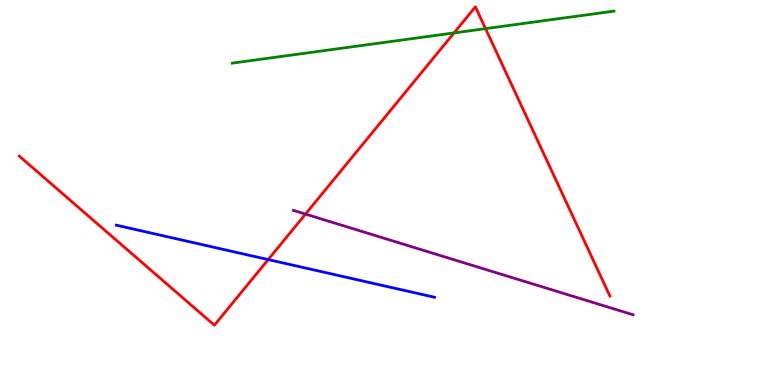[{'lines': ['blue', 'red'], 'intersections': [{'x': 3.46, 'y': 3.26}]}, {'lines': ['green', 'red'], 'intersections': [{'x': 5.86, 'y': 9.14}, {'x': 6.27, 'y': 9.26}]}, {'lines': ['purple', 'red'], 'intersections': [{'x': 3.94, 'y': 4.44}]}, {'lines': ['blue', 'green'], 'intersections': []}, {'lines': ['blue', 'purple'], 'intersections': []}, {'lines': ['green', 'purple'], 'intersections': []}]